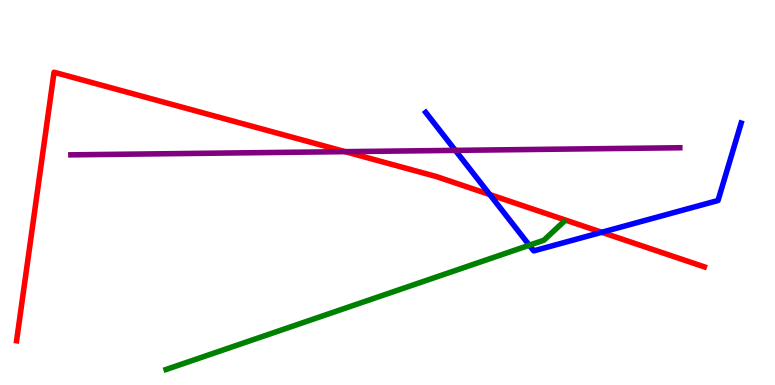[{'lines': ['blue', 'red'], 'intersections': [{'x': 6.32, 'y': 4.95}, {'x': 7.76, 'y': 3.97}]}, {'lines': ['green', 'red'], 'intersections': []}, {'lines': ['purple', 'red'], 'intersections': [{'x': 4.45, 'y': 6.06}]}, {'lines': ['blue', 'green'], 'intersections': [{'x': 6.83, 'y': 3.63}]}, {'lines': ['blue', 'purple'], 'intersections': [{'x': 5.88, 'y': 6.09}]}, {'lines': ['green', 'purple'], 'intersections': []}]